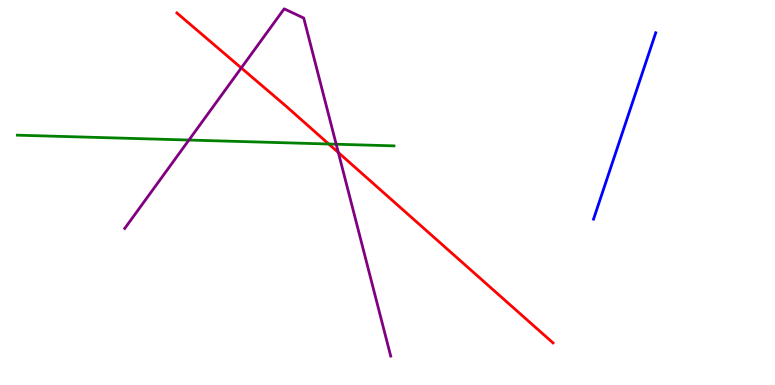[{'lines': ['blue', 'red'], 'intersections': []}, {'lines': ['green', 'red'], 'intersections': [{'x': 4.24, 'y': 6.26}]}, {'lines': ['purple', 'red'], 'intersections': [{'x': 3.11, 'y': 8.24}, {'x': 4.37, 'y': 6.04}]}, {'lines': ['blue', 'green'], 'intersections': []}, {'lines': ['blue', 'purple'], 'intersections': []}, {'lines': ['green', 'purple'], 'intersections': [{'x': 2.44, 'y': 6.36}, {'x': 4.34, 'y': 6.25}]}]